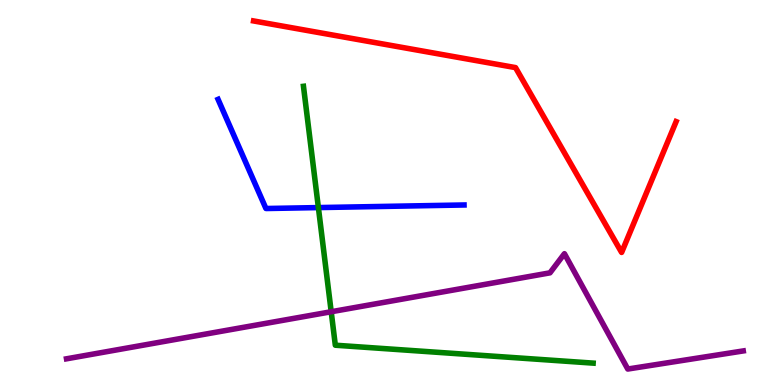[{'lines': ['blue', 'red'], 'intersections': []}, {'lines': ['green', 'red'], 'intersections': []}, {'lines': ['purple', 'red'], 'intersections': []}, {'lines': ['blue', 'green'], 'intersections': [{'x': 4.11, 'y': 4.61}]}, {'lines': ['blue', 'purple'], 'intersections': []}, {'lines': ['green', 'purple'], 'intersections': [{'x': 4.27, 'y': 1.9}]}]